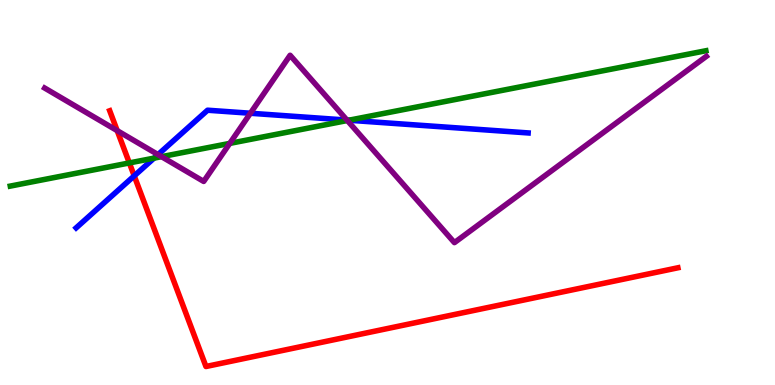[{'lines': ['blue', 'red'], 'intersections': [{'x': 1.73, 'y': 5.43}]}, {'lines': ['green', 'red'], 'intersections': [{'x': 1.67, 'y': 5.77}]}, {'lines': ['purple', 'red'], 'intersections': [{'x': 1.51, 'y': 6.61}]}, {'lines': ['blue', 'green'], 'intersections': [{'x': 1.99, 'y': 5.89}, {'x': 4.5, 'y': 6.88}]}, {'lines': ['blue', 'purple'], 'intersections': [{'x': 2.04, 'y': 5.98}, {'x': 3.23, 'y': 7.06}, {'x': 4.48, 'y': 6.88}]}, {'lines': ['green', 'purple'], 'intersections': [{'x': 2.08, 'y': 5.93}, {'x': 2.96, 'y': 6.28}, {'x': 4.48, 'y': 6.87}]}]